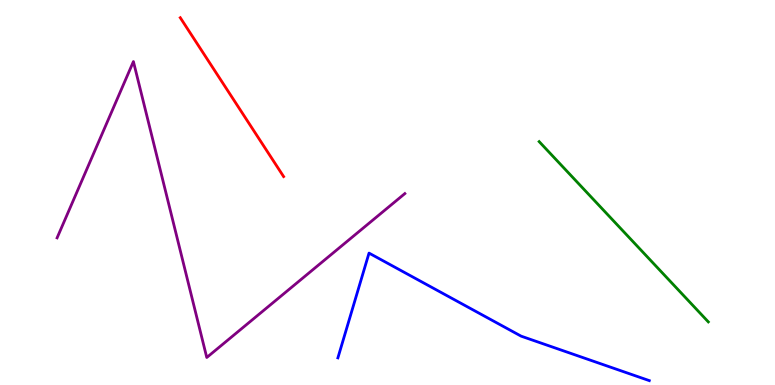[{'lines': ['blue', 'red'], 'intersections': []}, {'lines': ['green', 'red'], 'intersections': []}, {'lines': ['purple', 'red'], 'intersections': []}, {'lines': ['blue', 'green'], 'intersections': []}, {'lines': ['blue', 'purple'], 'intersections': []}, {'lines': ['green', 'purple'], 'intersections': []}]